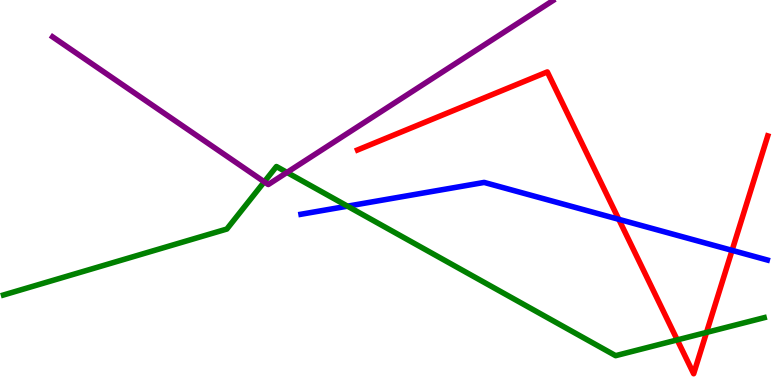[{'lines': ['blue', 'red'], 'intersections': [{'x': 7.98, 'y': 4.3}, {'x': 9.45, 'y': 3.5}]}, {'lines': ['green', 'red'], 'intersections': [{'x': 8.74, 'y': 1.17}, {'x': 9.12, 'y': 1.37}]}, {'lines': ['purple', 'red'], 'intersections': []}, {'lines': ['blue', 'green'], 'intersections': [{'x': 4.48, 'y': 4.64}]}, {'lines': ['blue', 'purple'], 'intersections': []}, {'lines': ['green', 'purple'], 'intersections': [{'x': 3.41, 'y': 5.28}, {'x': 3.7, 'y': 5.52}]}]